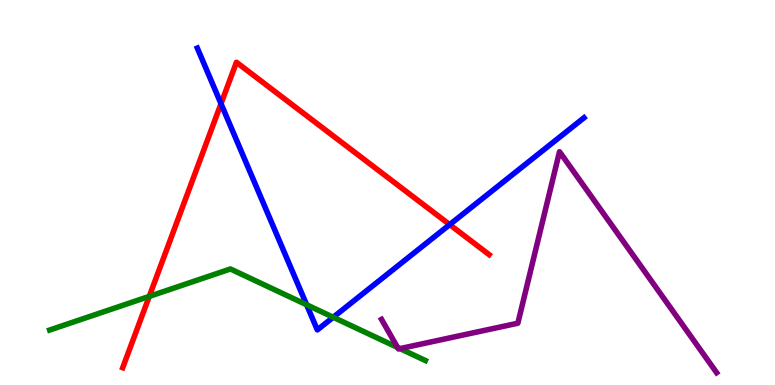[{'lines': ['blue', 'red'], 'intersections': [{'x': 2.85, 'y': 7.31}, {'x': 5.8, 'y': 4.17}]}, {'lines': ['green', 'red'], 'intersections': [{'x': 1.93, 'y': 2.3}]}, {'lines': ['purple', 'red'], 'intersections': []}, {'lines': ['blue', 'green'], 'intersections': [{'x': 3.96, 'y': 2.08}, {'x': 4.3, 'y': 1.76}]}, {'lines': ['blue', 'purple'], 'intersections': []}, {'lines': ['green', 'purple'], 'intersections': [{'x': 5.13, 'y': 0.975}, {'x': 5.16, 'y': 0.945}]}]